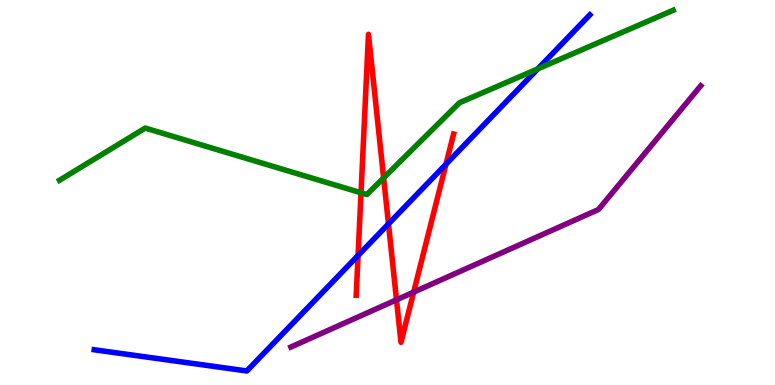[{'lines': ['blue', 'red'], 'intersections': [{'x': 4.62, 'y': 3.36}, {'x': 5.01, 'y': 4.18}, {'x': 5.75, 'y': 5.74}]}, {'lines': ['green', 'red'], 'intersections': [{'x': 4.66, 'y': 4.99}, {'x': 4.95, 'y': 5.38}]}, {'lines': ['purple', 'red'], 'intersections': [{'x': 5.12, 'y': 2.21}, {'x': 5.34, 'y': 2.41}]}, {'lines': ['blue', 'green'], 'intersections': [{'x': 6.94, 'y': 8.21}]}, {'lines': ['blue', 'purple'], 'intersections': []}, {'lines': ['green', 'purple'], 'intersections': []}]